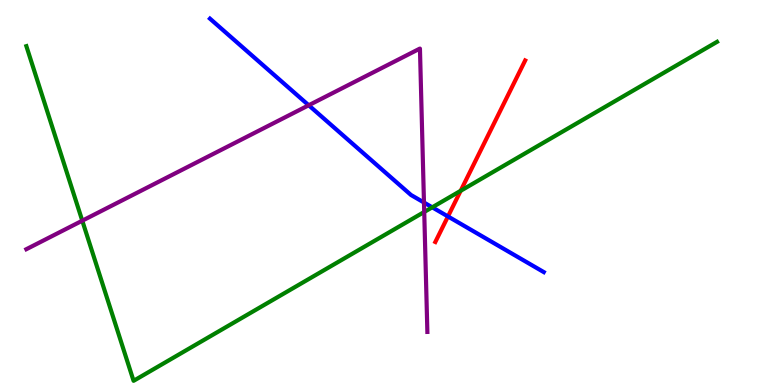[{'lines': ['blue', 'red'], 'intersections': [{'x': 5.78, 'y': 4.38}]}, {'lines': ['green', 'red'], 'intersections': [{'x': 5.94, 'y': 5.04}]}, {'lines': ['purple', 'red'], 'intersections': []}, {'lines': ['blue', 'green'], 'intersections': [{'x': 5.58, 'y': 4.62}]}, {'lines': ['blue', 'purple'], 'intersections': [{'x': 3.98, 'y': 7.27}, {'x': 5.47, 'y': 4.74}]}, {'lines': ['green', 'purple'], 'intersections': [{'x': 1.06, 'y': 4.27}, {'x': 5.47, 'y': 4.49}]}]